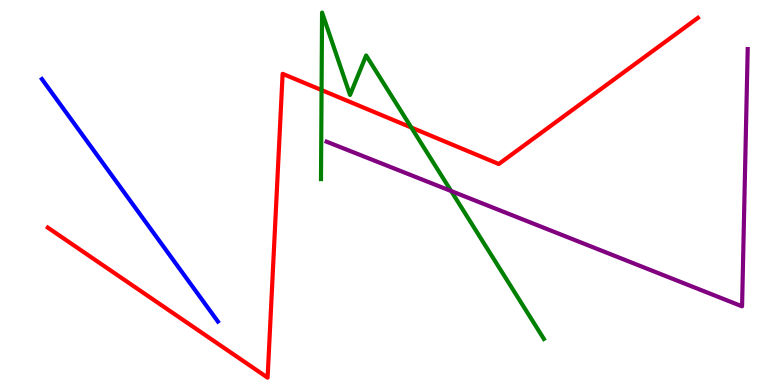[{'lines': ['blue', 'red'], 'intersections': []}, {'lines': ['green', 'red'], 'intersections': [{'x': 4.15, 'y': 7.66}, {'x': 5.31, 'y': 6.69}]}, {'lines': ['purple', 'red'], 'intersections': []}, {'lines': ['blue', 'green'], 'intersections': []}, {'lines': ['blue', 'purple'], 'intersections': []}, {'lines': ['green', 'purple'], 'intersections': [{'x': 5.82, 'y': 5.04}]}]